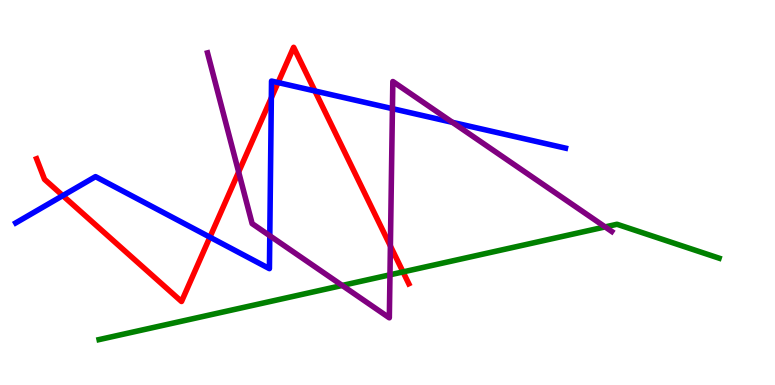[{'lines': ['blue', 'red'], 'intersections': [{'x': 0.81, 'y': 4.92}, {'x': 2.71, 'y': 3.84}, {'x': 3.5, 'y': 7.46}, {'x': 3.59, 'y': 7.86}, {'x': 4.06, 'y': 7.64}]}, {'lines': ['green', 'red'], 'intersections': [{'x': 5.2, 'y': 2.94}]}, {'lines': ['purple', 'red'], 'intersections': [{'x': 3.08, 'y': 5.53}, {'x': 5.04, 'y': 3.61}]}, {'lines': ['blue', 'green'], 'intersections': []}, {'lines': ['blue', 'purple'], 'intersections': [{'x': 3.48, 'y': 3.88}, {'x': 5.06, 'y': 7.18}, {'x': 5.84, 'y': 6.82}]}, {'lines': ['green', 'purple'], 'intersections': [{'x': 4.42, 'y': 2.59}, {'x': 5.03, 'y': 2.86}, {'x': 7.81, 'y': 4.11}]}]